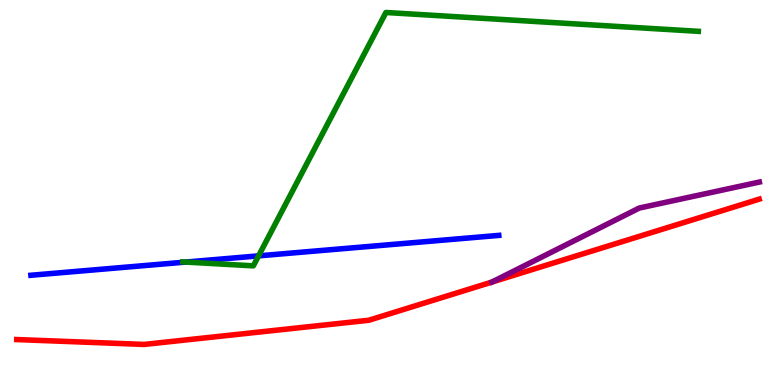[{'lines': ['blue', 'red'], 'intersections': []}, {'lines': ['green', 'red'], 'intersections': []}, {'lines': ['purple', 'red'], 'intersections': []}, {'lines': ['blue', 'green'], 'intersections': [{'x': 2.4, 'y': 3.19}, {'x': 3.34, 'y': 3.35}]}, {'lines': ['blue', 'purple'], 'intersections': []}, {'lines': ['green', 'purple'], 'intersections': []}]